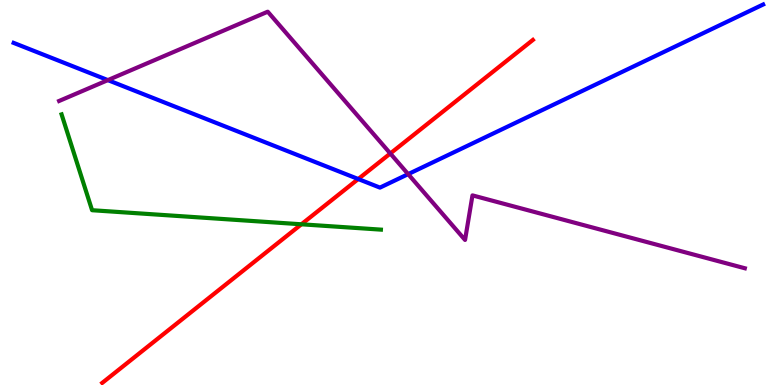[{'lines': ['blue', 'red'], 'intersections': [{'x': 4.62, 'y': 5.35}]}, {'lines': ['green', 'red'], 'intersections': [{'x': 3.89, 'y': 4.17}]}, {'lines': ['purple', 'red'], 'intersections': [{'x': 5.04, 'y': 6.01}]}, {'lines': ['blue', 'green'], 'intersections': []}, {'lines': ['blue', 'purple'], 'intersections': [{'x': 1.39, 'y': 7.92}, {'x': 5.27, 'y': 5.48}]}, {'lines': ['green', 'purple'], 'intersections': []}]